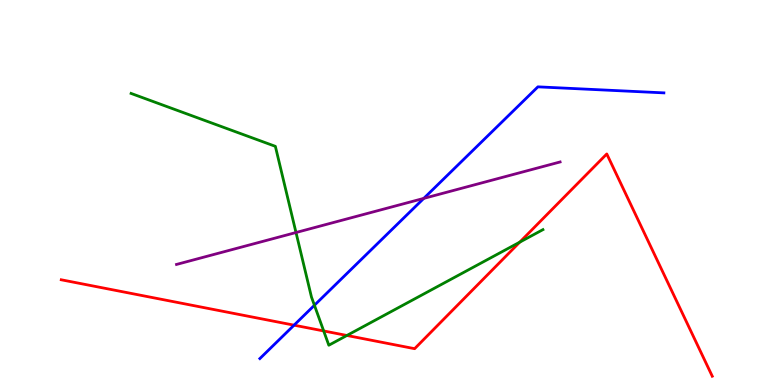[{'lines': ['blue', 'red'], 'intersections': [{'x': 3.79, 'y': 1.55}]}, {'lines': ['green', 'red'], 'intersections': [{'x': 4.18, 'y': 1.4}, {'x': 4.48, 'y': 1.29}, {'x': 6.71, 'y': 3.71}]}, {'lines': ['purple', 'red'], 'intersections': []}, {'lines': ['blue', 'green'], 'intersections': [{'x': 4.06, 'y': 2.07}]}, {'lines': ['blue', 'purple'], 'intersections': [{'x': 5.47, 'y': 4.85}]}, {'lines': ['green', 'purple'], 'intersections': [{'x': 3.82, 'y': 3.96}]}]